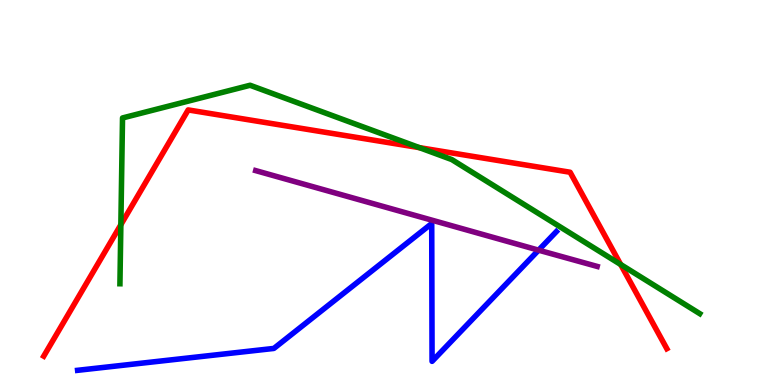[{'lines': ['blue', 'red'], 'intersections': []}, {'lines': ['green', 'red'], 'intersections': [{'x': 1.56, 'y': 4.16}, {'x': 5.41, 'y': 6.16}, {'x': 8.01, 'y': 3.13}]}, {'lines': ['purple', 'red'], 'intersections': []}, {'lines': ['blue', 'green'], 'intersections': []}, {'lines': ['blue', 'purple'], 'intersections': [{'x': 6.95, 'y': 3.5}]}, {'lines': ['green', 'purple'], 'intersections': []}]